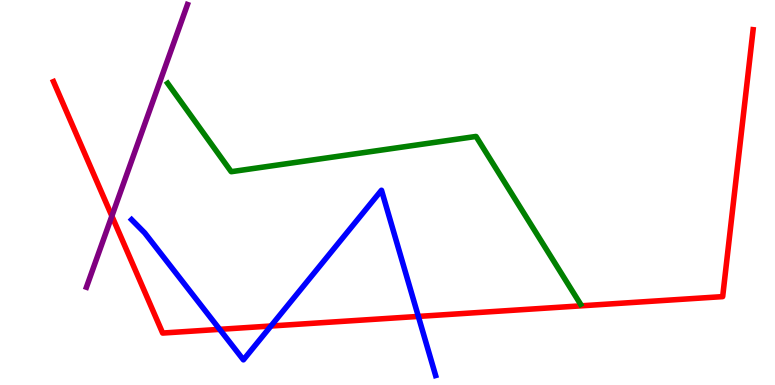[{'lines': ['blue', 'red'], 'intersections': [{'x': 2.83, 'y': 1.45}, {'x': 3.5, 'y': 1.53}, {'x': 5.4, 'y': 1.78}]}, {'lines': ['green', 'red'], 'intersections': []}, {'lines': ['purple', 'red'], 'intersections': [{'x': 1.44, 'y': 4.39}]}, {'lines': ['blue', 'green'], 'intersections': []}, {'lines': ['blue', 'purple'], 'intersections': []}, {'lines': ['green', 'purple'], 'intersections': []}]